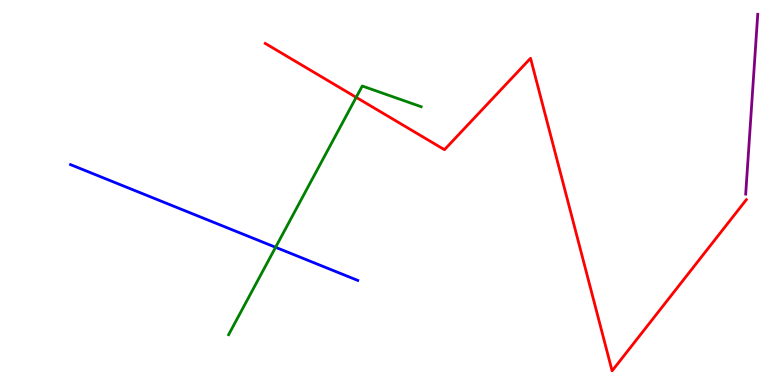[{'lines': ['blue', 'red'], 'intersections': []}, {'lines': ['green', 'red'], 'intersections': [{'x': 4.6, 'y': 7.47}]}, {'lines': ['purple', 'red'], 'intersections': []}, {'lines': ['blue', 'green'], 'intersections': [{'x': 3.56, 'y': 3.58}]}, {'lines': ['blue', 'purple'], 'intersections': []}, {'lines': ['green', 'purple'], 'intersections': []}]